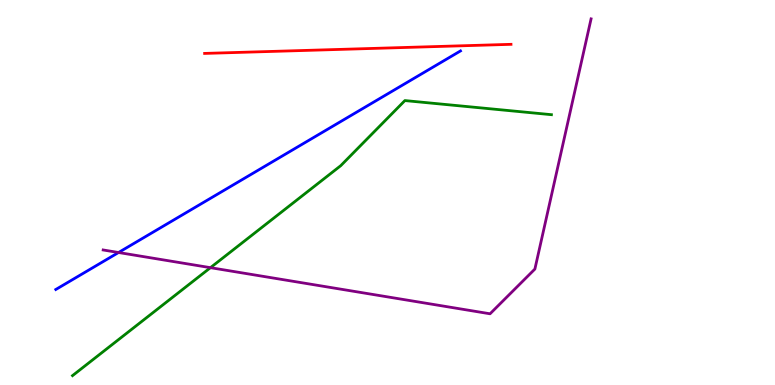[{'lines': ['blue', 'red'], 'intersections': []}, {'lines': ['green', 'red'], 'intersections': []}, {'lines': ['purple', 'red'], 'intersections': []}, {'lines': ['blue', 'green'], 'intersections': []}, {'lines': ['blue', 'purple'], 'intersections': [{'x': 1.53, 'y': 3.44}]}, {'lines': ['green', 'purple'], 'intersections': [{'x': 2.72, 'y': 3.05}]}]